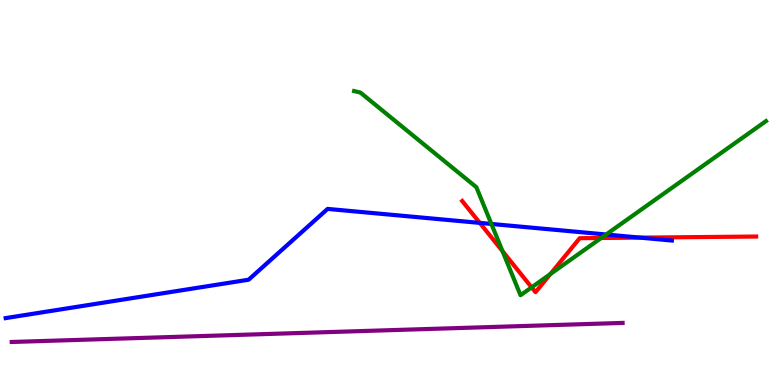[{'lines': ['blue', 'red'], 'intersections': [{'x': 6.19, 'y': 4.21}, {'x': 8.26, 'y': 3.83}]}, {'lines': ['green', 'red'], 'intersections': [{'x': 6.48, 'y': 3.48}, {'x': 6.86, 'y': 2.54}, {'x': 7.1, 'y': 2.88}, {'x': 7.76, 'y': 3.82}]}, {'lines': ['purple', 'red'], 'intersections': []}, {'lines': ['blue', 'green'], 'intersections': [{'x': 6.34, 'y': 4.18}, {'x': 7.82, 'y': 3.91}]}, {'lines': ['blue', 'purple'], 'intersections': []}, {'lines': ['green', 'purple'], 'intersections': []}]